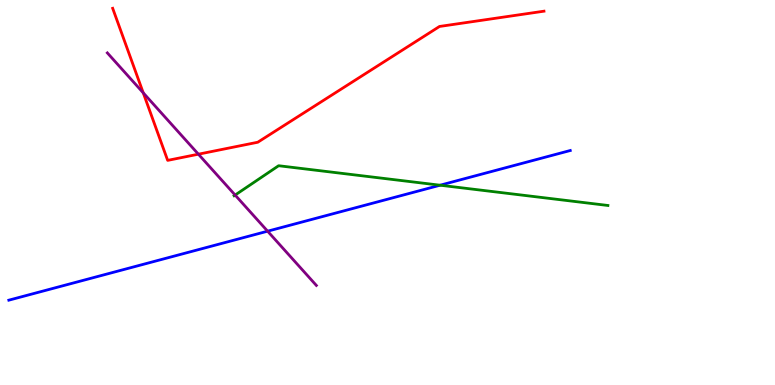[{'lines': ['blue', 'red'], 'intersections': []}, {'lines': ['green', 'red'], 'intersections': []}, {'lines': ['purple', 'red'], 'intersections': [{'x': 1.85, 'y': 7.59}, {'x': 2.56, 'y': 5.99}]}, {'lines': ['blue', 'green'], 'intersections': [{'x': 5.68, 'y': 5.19}]}, {'lines': ['blue', 'purple'], 'intersections': [{'x': 3.45, 'y': 3.99}]}, {'lines': ['green', 'purple'], 'intersections': [{'x': 3.03, 'y': 4.93}]}]